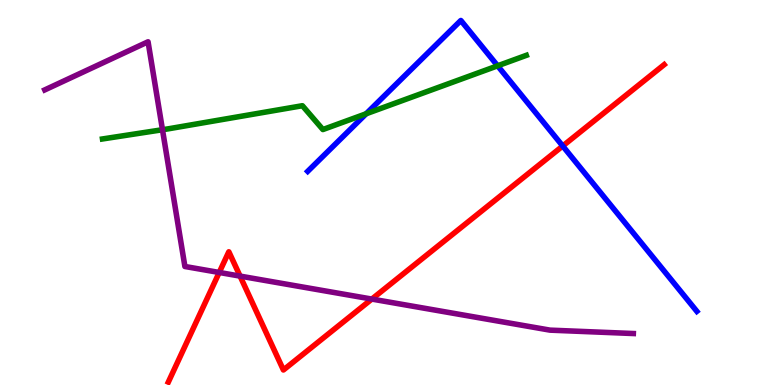[{'lines': ['blue', 'red'], 'intersections': [{'x': 7.26, 'y': 6.21}]}, {'lines': ['green', 'red'], 'intersections': []}, {'lines': ['purple', 'red'], 'intersections': [{'x': 2.83, 'y': 2.92}, {'x': 3.1, 'y': 2.83}, {'x': 4.8, 'y': 2.23}]}, {'lines': ['blue', 'green'], 'intersections': [{'x': 4.72, 'y': 7.05}, {'x': 6.42, 'y': 8.29}]}, {'lines': ['blue', 'purple'], 'intersections': []}, {'lines': ['green', 'purple'], 'intersections': [{'x': 2.1, 'y': 6.63}]}]